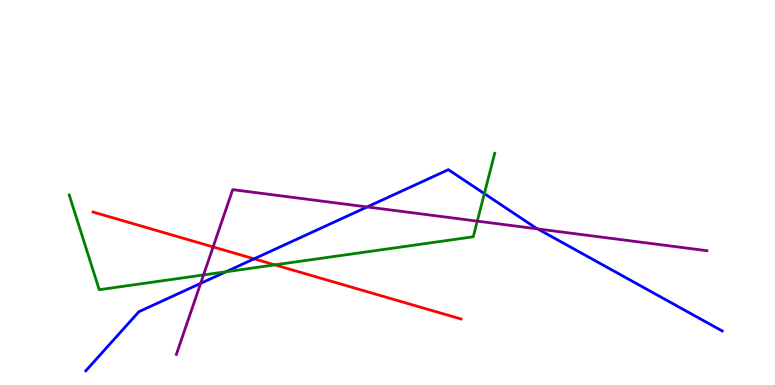[{'lines': ['blue', 'red'], 'intersections': [{'x': 3.28, 'y': 3.28}]}, {'lines': ['green', 'red'], 'intersections': [{'x': 3.55, 'y': 3.12}]}, {'lines': ['purple', 'red'], 'intersections': [{'x': 2.75, 'y': 3.59}]}, {'lines': ['blue', 'green'], 'intersections': [{'x': 2.91, 'y': 2.94}, {'x': 6.25, 'y': 4.97}]}, {'lines': ['blue', 'purple'], 'intersections': [{'x': 2.59, 'y': 2.64}, {'x': 4.74, 'y': 4.62}, {'x': 6.94, 'y': 4.05}]}, {'lines': ['green', 'purple'], 'intersections': [{'x': 2.63, 'y': 2.86}, {'x': 6.16, 'y': 4.26}]}]